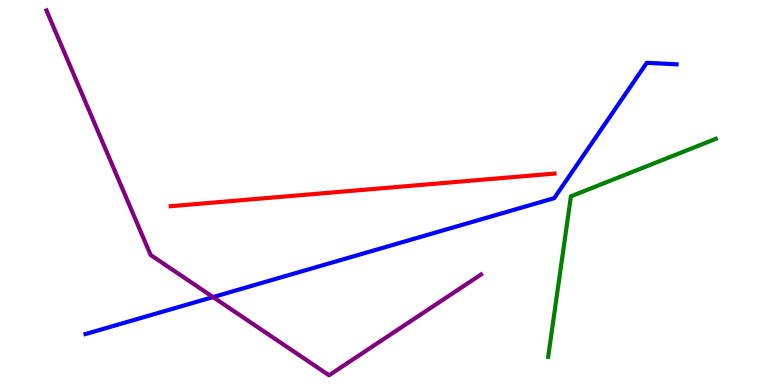[{'lines': ['blue', 'red'], 'intersections': []}, {'lines': ['green', 'red'], 'intersections': []}, {'lines': ['purple', 'red'], 'intersections': []}, {'lines': ['blue', 'green'], 'intersections': []}, {'lines': ['blue', 'purple'], 'intersections': [{'x': 2.75, 'y': 2.28}]}, {'lines': ['green', 'purple'], 'intersections': []}]